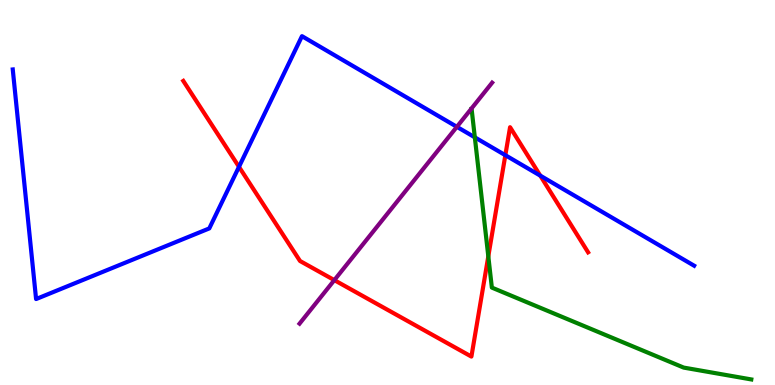[{'lines': ['blue', 'red'], 'intersections': [{'x': 3.08, 'y': 5.67}, {'x': 6.52, 'y': 5.97}, {'x': 6.97, 'y': 5.44}]}, {'lines': ['green', 'red'], 'intersections': [{'x': 6.3, 'y': 3.34}]}, {'lines': ['purple', 'red'], 'intersections': [{'x': 4.31, 'y': 2.72}]}, {'lines': ['blue', 'green'], 'intersections': [{'x': 6.13, 'y': 6.43}]}, {'lines': ['blue', 'purple'], 'intersections': [{'x': 5.9, 'y': 6.71}]}, {'lines': ['green', 'purple'], 'intersections': []}]